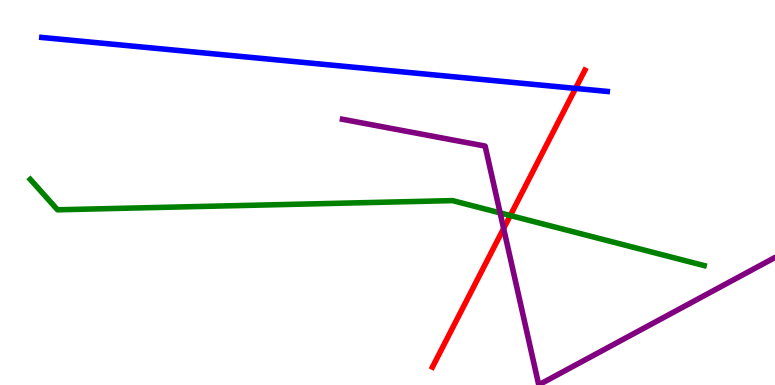[{'lines': ['blue', 'red'], 'intersections': [{'x': 7.43, 'y': 7.7}]}, {'lines': ['green', 'red'], 'intersections': [{'x': 6.58, 'y': 4.4}]}, {'lines': ['purple', 'red'], 'intersections': [{'x': 6.5, 'y': 4.07}]}, {'lines': ['blue', 'green'], 'intersections': []}, {'lines': ['blue', 'purple'], 'intersections': []}, {'lines': ['green', 'purple'], 'intersections': [{'x': 6.45, 'y': 4.47}]}]